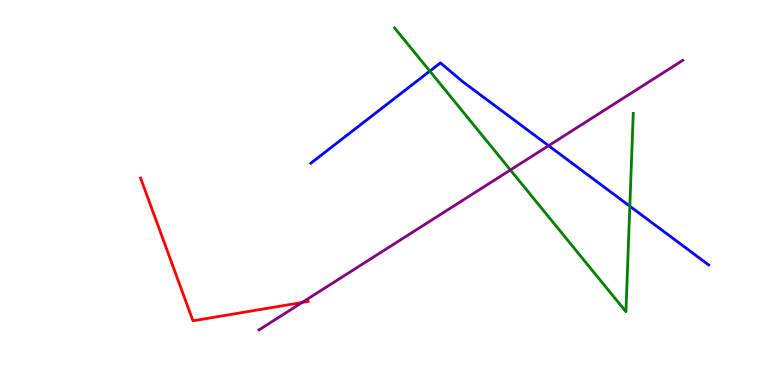[{'lines': ['blue', 'red'], 'intersections': []}, {'lines': ['green', 'red'], 'intersections': []}, {'lines': ['purple', 'red'], 'intersections': [{'x': 3.9, 'y': 2.14}]}, {'lines': ['blue', 'green'], 'intersections': [{'x': 5.55, 'y': 8.15}, {'x': 8.13, 'y': 4.64}]}, {'lines': ['blue', 'purple'], 'intersections': [{'x': 7.08, 'y': 6.22}]}, {'lines': ['green', 'purple'], 'intersections': [{'x': 6.59, 'y': 5.58}]}]